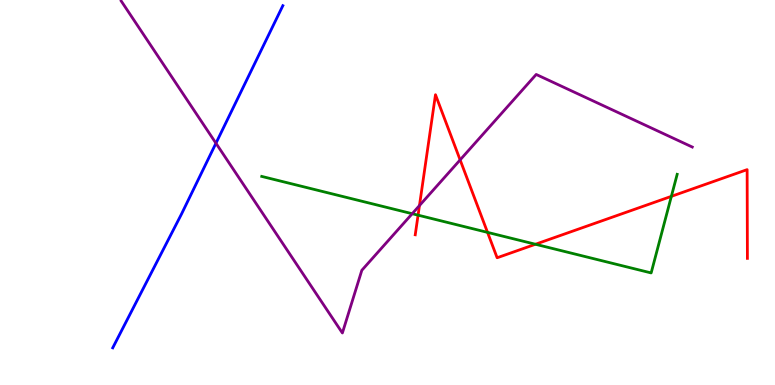[{'lines': ['blue', 'red'], 'intersections': []}, {'lines': ['green', 'red'], 'intersections': [{'x': 5.39, 'y': 4.41}, {'x': 6.29, 'y': 3.96}, {'x': 6.91, 'y': 3.66}, {'x': 8.66, 'y': 4.9}]}, {'lines': ['purple', 'red'], 'intersections': [{'x': 5.41, 'y': 4.66}, {'x': 5.94, 'y': 5.85}]}, {'lines': ['blue', 'green'], 'intersections': []}, {'lines': ['blue', 'purple'], 'intersections': [{'x': 2.79, 'y': 6.28}]}, {'lines': ['green', 'purple'], 'intersections': [{'x': 5.32, 'y': 4.45}]}]